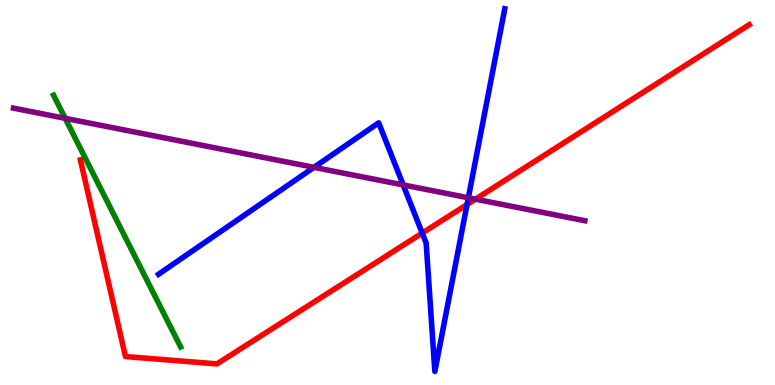[{'lines': ['blue', 'red'], 'intersections': [{'x': 5.45, 'y': 3.95}, {'x': 6.03, 'y': 4.69}]}, {'lines': ['green', 'red'], 'intersections': []}, {'lines': ['purple', 'red'], 'intersections': [{'x': 6.13, 'y': 4.83}]}, {'lines': ['blue', 'green'], 'intersections': []}, {'lines': ['blue', 'purple'], 'intersections': [{'x': 4.05, 'y': 5.65}, {'x': 5.2, 'y': 5.2}, {'x': 6.04, 'y': 4.86}]}, {'lines': ['green', 'purple'], 'intersections': [{'x': 0.841, 'y': 6.93}]}]